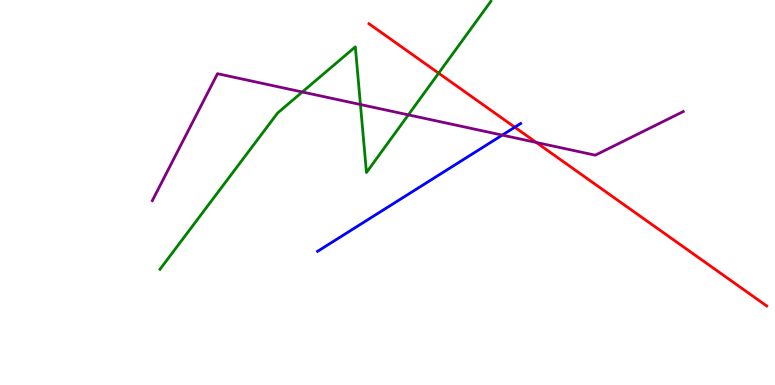[{'lines': ['blue', 'red'], 'intersections': [{'x': 6.64, 'y': 6.7}]}, {'lines': ['green', 'red'], 'intersections': [{'x': 5.66, 'y': 8.1}]}, {'lines': ['purple', 'red'], 'intersections': [{'x': 6.92, 'y': 6.3}]}, {'lines': ['blue', 'green'], 'intersections': []}, {'lines': ['blue', 'purple'], 'intersections': [{'x': 6.48, 'y': 6.49}]}, {'lines': ['green', 'purple'], 'intersections': [{'x': 3.9, 'y': 7.61}, {'x': 4.65, 'y': 7.29}, {'x': 5.27, 'y': 7.02}]}]